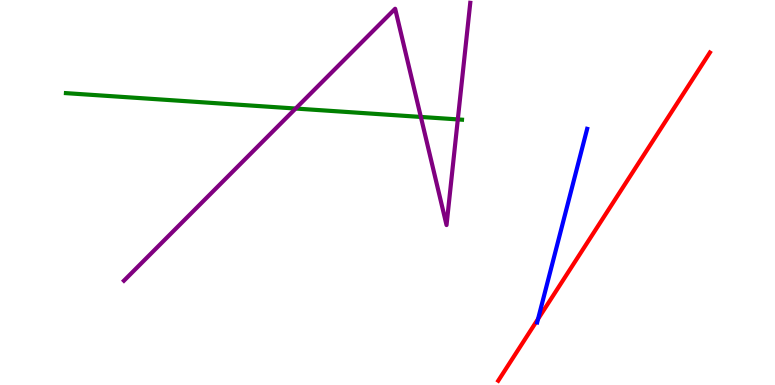[{'lines': ['blue', 'red'], 'intersections': [{'x': 6.94, 'y': 1.71}]}, {'lines': ['green', 'red'], 'intersections': []}, {'lines': ['purple', 'red'], 'intersections': []}, {'lines': ['blue', 'green'], 'intersections': []}, {'lines': ['blue', 'purple'], 'intersections': []}, {'lines': ['green', 'purple'], 'intersections': [{'x': 3.81, 'y': 7.18}, {'x': 5.43, 'y': 6.96}, {'x': 5.91, 'y': 6.9}]}]